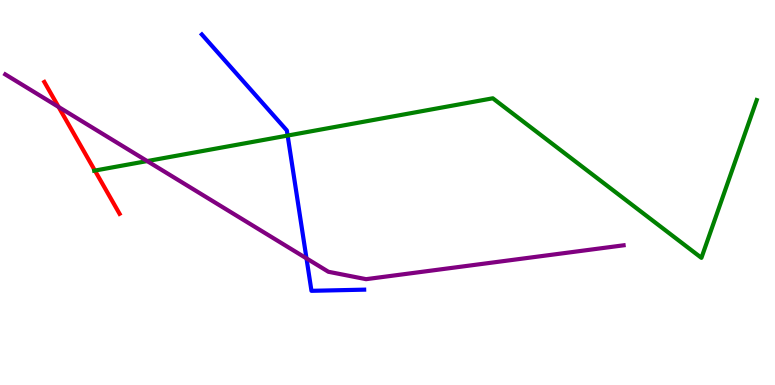[{'lines': ['blue', 'red'], 'intersections': []}, {'lines': ['green', 'red'], 'intersections': [{'x': 1.22, 'y': 5.57}]}, {'lines': ['purple', 'red'], 'intersections': [{'x': 0.756, 'y': 7.22}]}, {'lines': ['blue', 'green'], 'intersections': [{'x': 3.71, 'y': 6.48}]}, {'lines': ['blue', 'purple'], 'intersections': [{'x': 3.95, 'y': 3.29}]}, {'lines': ['green', 'purple'], 'intersections': [{'x': 1.9, 'y': 5.82}]}]